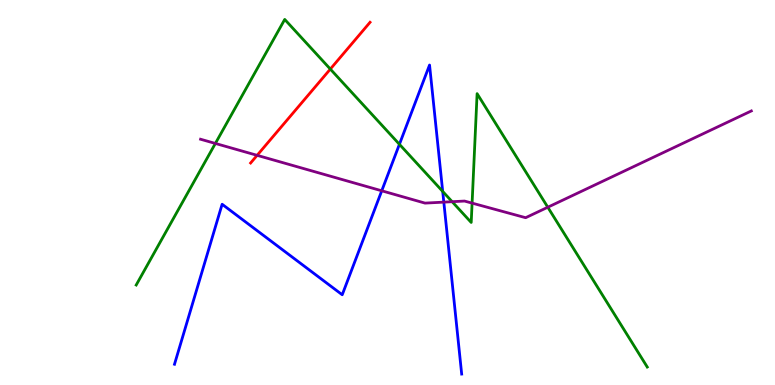[{'lines': ['blue', 'red'], 'intersections': []}, {'lines': ['green', 'red'], 'intersections': [{'x': 4.26, 'y': 8.21}]}, {'lines': ['purple', 'red'], 'intersections': [{'x': 3.32, 'y': 5.97}]}, {'lines': ['blue', 'green'], 'intersections': [{'x': 5.15, 'y': 6.25}, {'x': 5.71, 'y': 5.03}]}, {'lines': ['blue', 'purple'], 'intersections': [{'x': 4.93, 'y': 5.04}, {'x': 5.73, 'y': 4.75}]}, {'lines': ['green', 'purple'], 'intersections': [{'x': 2.78, 'y': 6.27}, {'x': 5.83, 'y': 4.76}, {'x': 6.09, 'y': 4.72}, {'x': 7.07, 'y': 4.62}]}]